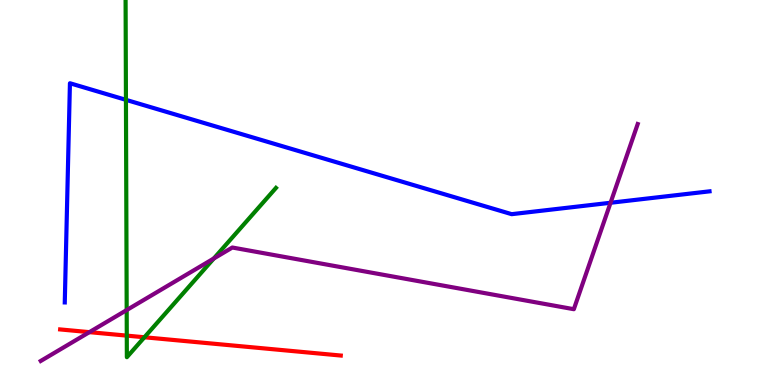[{'lines': ['blue', 'red'], 'intersections': []}, {'lines': ['green', 'red'], 'intersections': [{'x': 1.64, 'y': 1.28}, {'x': 1.86, 'y': 1.24}]}, {'lines': ['purple', 'red'], 'intersections': [{'x': 1.15, 'y': 1.37}]}, {'lines': ['blue', 'green'], 'intersections': [{'x': 1.63, 'y': 7.41}]}, {'lines': ['blue', 'purple'], 'intersections': [{'x': 7.88, 'y': 4.73}]}, {'lines': ['green', 'purple'], 'intersections': [{'x': 1.63, 'y': 1.95}, {'x': 2.76, 'y': 3.29}]}]